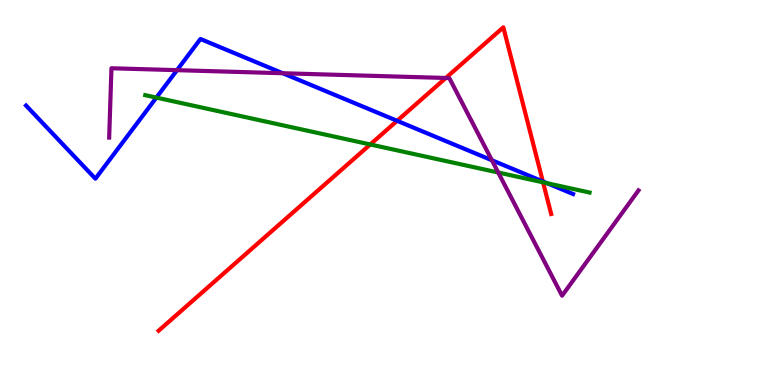[{'lines': ['blue', 'red'], 'intersections': [{'x': 5.12, 'y': 6.86}, {'x': 7.0, 'y': 5.29}]}, {'lines': ['green', 'red'], 'intersections': [{'x': 4.78, 'y': 6.25}, {'x': 7.01, 'y': 5.26}]}, {'lines': ['purple', 'red'], 'intersections': [{'x': 5.75, 'y': 7.97}]}, {'lines': ['blue', 'green'], 'intersections': [{'x': 2.02, 'y': 7.47}, {'x': 7.06, 'y': 5.24}]}, {'lines': ['blue', 'purple'], 'intersections': [{'x': 2.28, 'y': 8.18}, {'x': 3.65, 'y': 8.1}, {'x': 6.35, 'y': 5.84}]}, {'lines': ['green', 'purple'], 'intersections': [{'x': 6.43, 'y': 5.52}]}]